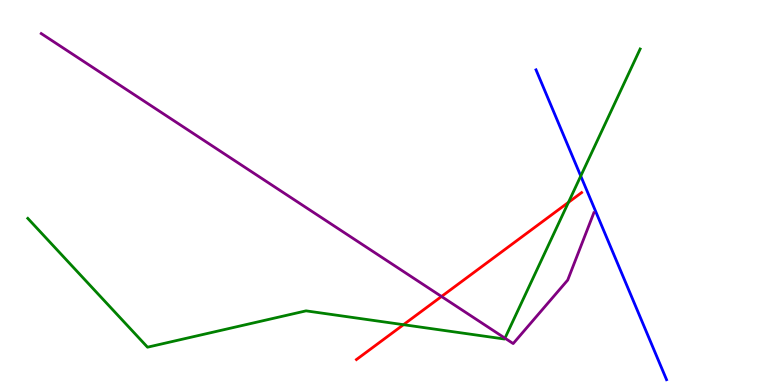[{'lines': ['blue', 'red'], 'intersections': []}, {'lines': ['green', 'red'], 'intersections': [{'x': 5.21, 'y': 1.57}, {'x': 7.33, 'y': 4.74}]}, {'lines': ['purple', 'red'], 'intersections': [{'x': 5.7, 'y': 2.3}]}, {'lines': ['blue', 'green'], 'intersections': [{'x': 7.49, 'y': 5.43}]}, {'lines': ['blue', 'purple'], 'intersections': []}, {'lines': ['green', 'purple'], 'intersections': [{'x': 6.52, 'y': 1.22}]}]